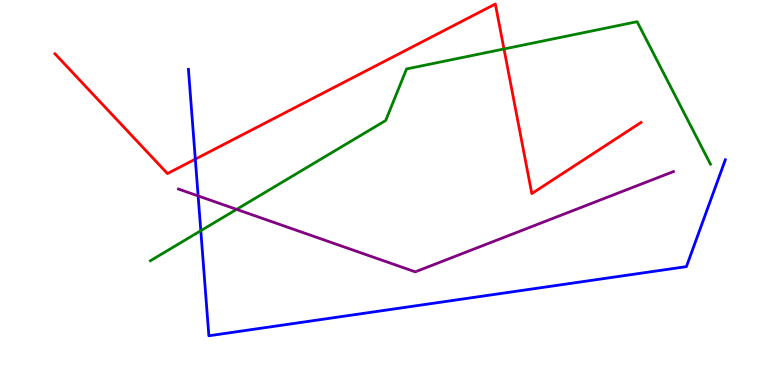[{'lines': ['blue', 'red'], 'intersections': [{'x': 2.52, 'y': 5.87}]}, {'lines': ['green', 'red'], 'intersections': [{'x': 6.5, 'y': 8.73}]}, {'lines': ['purple', 'red'], 'intersections': []}, {'lines': ['blue', 'green'], 'intersections': [{'x': 2.59, 'y': 4.01}]}, {'lines': ['blue', 'purple'], 'intersections': [{'x': 2.56, 'y': 4.91}]}, {'lines': ['green', 'purple'], 'intersections': [{'x': 3.05, 'y': 4.56}]}]